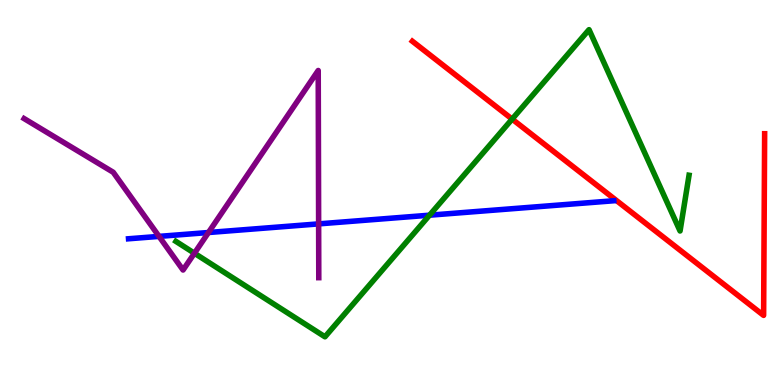[{'lines': ['blue', 'red'], 'intersections': []}, {'lines': ['green', 'red'], 'intersections': [{'x': 6.61, 'y': 6.91}]}, {'lines': ['purple', 'red'], 'intersections': []}, {'lines': ['blue', 'green'], 'intersections': [{'x': 5.54, 'y': 4.41}]}, {'lines': ['blue', 'purple'], 'intersections': [{'x': 2.05, 'y': 3.86}, {'x': 2.69, 'y': 3.96}, {'x': 4.11, 'y': 4.18}]}, {'lines': ['green', 'purple'], 'intersections': [{'x': 2.51, 'y': 3.42}]}]